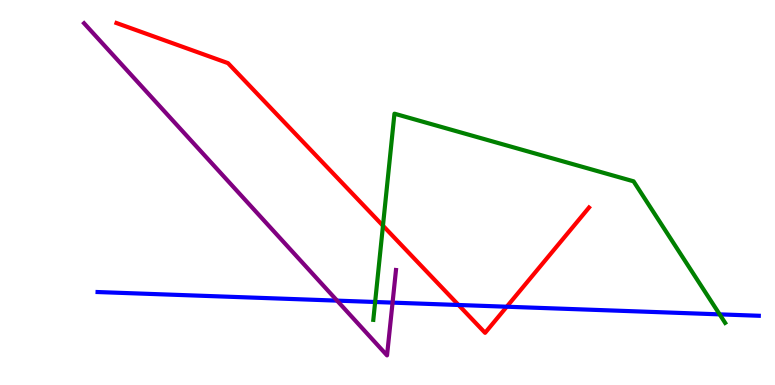[{'lines': ['blue', 'red'], 'intersections': [{'x': 5.92, 'y': 2.08}, {'x': 6.54, 'y': 2.03}]}, {'lines': ['green', 'red'], 'intersections': [{'x': 4.94, 'y': 4.14}]}, {'lines': ['purple', 'red'], 'intersections': []}, {'lines': ['blue', 'green'], 'intersections': [{'x': 4.84, 'y': 2.16}, {'x': 9.29, 'y': 1.83}]}, {'lines': ['blue', 'purple'], 'intersections': [{'x': 4.35, 'y': 2.19}, {'x': 5.07, 'y': 2.14}]}, {'lines': ['green', 'purple'], 'intersections': []}]